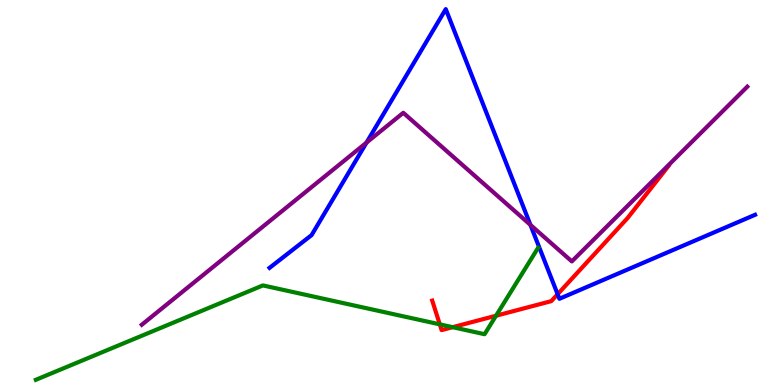[{'lines': ['blue', 'red'], 'intersections': [{'x': 7.2, 'y': 2.36}]}, {'lines': ['green', 'red'], 'intersections': [{'x': 5.67, 'y': 1.58}, {'x': 5.84, 'y': 1.5}, {'x': 6.4, 'y': 1.8}]}, {'lines': ['purple', 'red'], 'intersections': []}, {'lines': ['blue', 'green'], 'intersections': []}, {'lines': ['blue', 'purple'], 'intersections': [{'x': 4.73, 'y': 6.3}, {'x': 6.84, 'y': 4.16}]}, {'lines': ['green', 'purple'], 'intersections': []}]